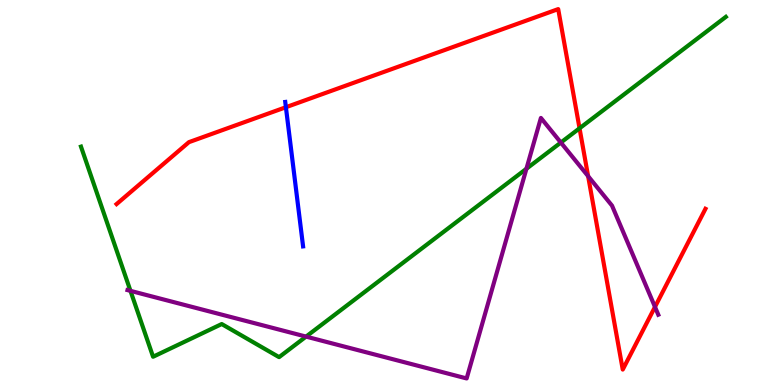[{'lines': ['blue', 'red'], 'intersections': [{'x': 3.69, 'y': 7.22}]}, {'lines': ['green', 'red'], 'intersections': [{'x': 7.48, 'y': 6.67}]}, {'lines': ['purple', 'red'], 'intersections': [{'x': 7.59, 'y': 5.42}, {'x': 8.45, 'y': 2.03}]}, {'lines': ['blue', 'green'], 'intersections': []}, {'lines': ['blue', 'purple'], 'intersections': []}, {'lines': ['green', 'purple'], 'intersections': [{'x': 1.68, 'y': 2.45}, {'x': 3.95, 'y': 1.26}, {'x': 6.79, 'y': 5.62}, {'x': 7.24, 'y': 6.3}]}]